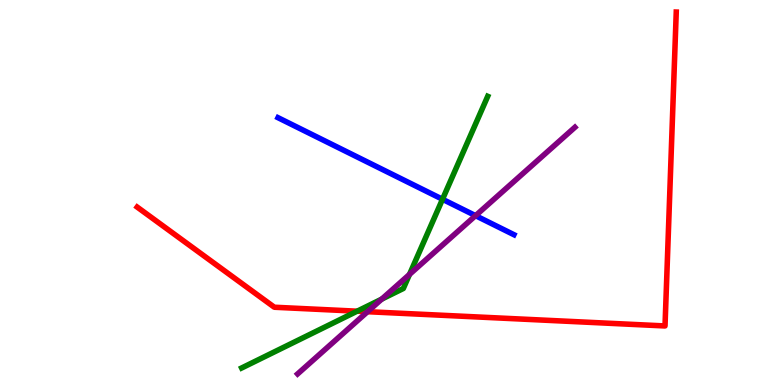[{'lines': ['blue', 'red'], 'intersections': []}, {'lines': ['green', 'red'], 'intersections': [{'x': 4.61, 'y': 1.92}]}, {'lines': ['purple', 'red'], 'intersections': [{'x': 4.74, 'y': 1.9}]}, {'lines': ['blue', 'green'], 'intersections': [{'x': 5.71, 'y': 4.82}]}, {'lines': ['blue', 'purple'], 'intersections': [{'x': 6.14, 'y': 4.4}]}, {'lines': ['green', 'purple'], 'intersections': [{'x': 4.93, 'y': 2.23}, {'x': 5.28, 'y': 2.87}]}]